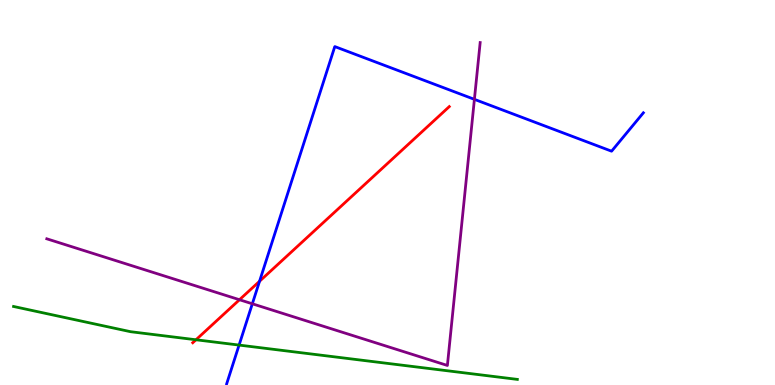[{'lines': ['blue', 'red'], 'intersections': [{'x': 3.35, 'y': 2.69}]}, {'lines': ['green', 'red'], 'intersections': [{'x': 2.53, 'y': 1.17}]}, {'lines': ['purple', 'red'], 'intersections': [{'x': 3.09, 'y': 2.21}]}, {'lines': ['blue', 'green'], 'intersections': [{'x': 3.08, 'y': 1.04}]}, {'lines': ['blue', 'purple'], 'intersections': [{'x': 3.26, 'y': 2.11}, {'x': 6.12, 'y': 7.42}]}, {'lines': ['green', 'purple'], 'intersections': []}]